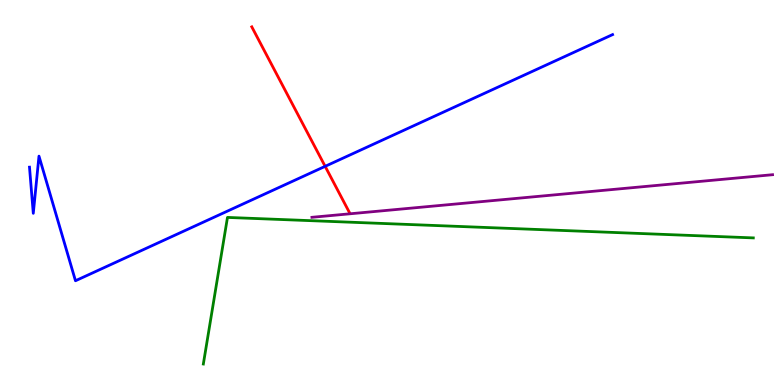[{'lines': ['blue', 'red'], 'intersections': [{'x': 4.2, 'y': 5.68}]}, {'lines': ['green', 'red'], 'intersections': []}, {'lines': ['purple', 'red'], 'intersections': []}, {'lines': ['blue', 'green'], 'intersections': []}, {'lines': ['blue', 'purple'], 'intersections': []}, {'lines': ['green', 'purple'], 'intersections': []}]